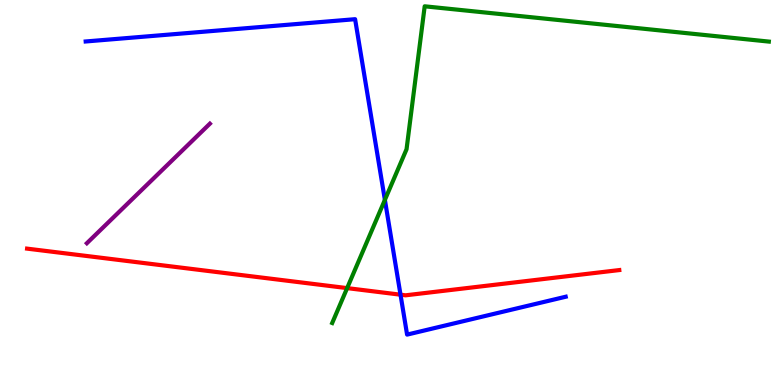[{'lines': ['blue', 'red'], 'intersections': [{'x': 5.17, 'y': 2.35}]}, {'lines': ['green', 'red'], 'intersections': [{'x': 4.48, 'y': 2.52}]}, {'lines': ['purple', 'red'], 'intersections': []}, {'lines': ['blue', 'green'], 'intersections': [{'x': 4.97, 'y': 4.81}]}, {'lines': ['blue', 'purple'], 'intersections': []}, {'lines': ['green', 'purple'], 'intersections': []}]